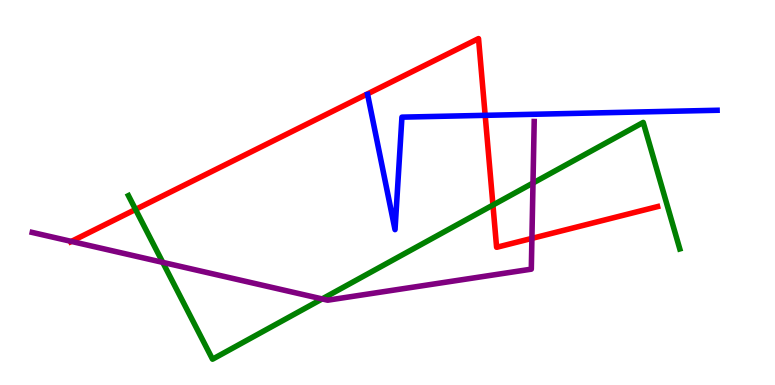[{'lines': ['blue', 'red'], 'intersections': [{'x': 6.26, 'y': 7.0}]}, {'lines': ['green', 'red'], 'intersections': [{'x': 1.75, 'y': 4.56}, {'x': 6.36, 'y': 4.67}]}, {'lines': ['purple', 'red'], 'intersections': [{'x': 0.921, 'y': 3.73}, {'x': 6.86, 'y': 3.81}]}, {'lines': ['blue', 'green'], 'intersections': []}, {'lines': ['blue', 'purple'], 'intersections': []}, {'lines': ['green', 'purple'], 'intersections': [{'x': 2.1, 'y': 3.19}, {'x': 4.16, 'y': 2.24}, {'x': 6.88, 'y': 5.25}]}]